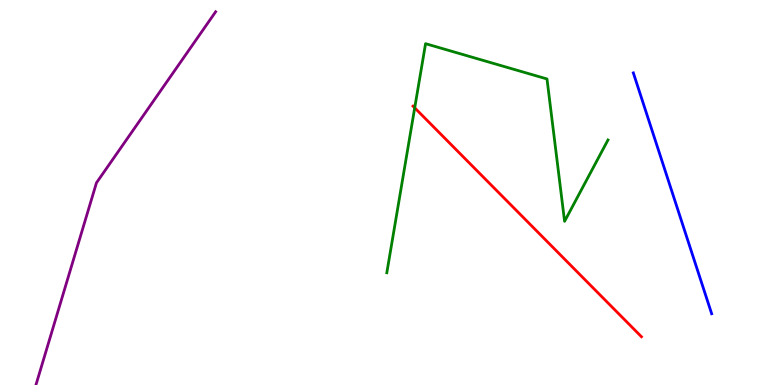[{'lines': ['blue', 'red'], 'intersections': []}, {'lines': ['green', 'red'], 'intersections': [{'x': 5.35, 'y': 7.2}]}, {'lines': ['purple', 'red'], 'intersections': []}, {'lines': ['blue', 'green'], 'intersections': []}, {'lines': ['blue', 'purple'], 'intersections': []}, {'lines': ['green', 'purple'], 'intersections': []}]